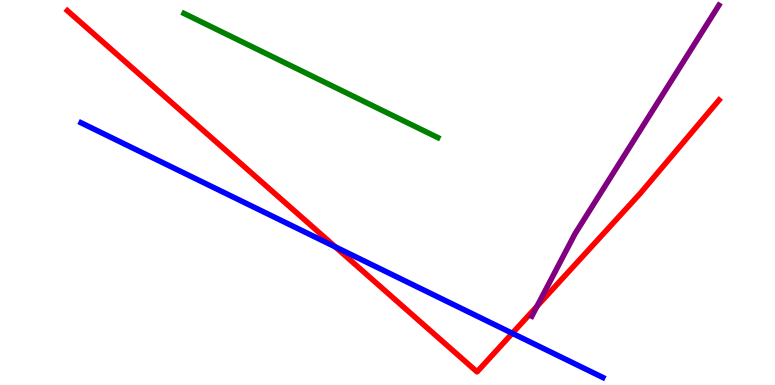[{'lines': ['blue', 'red'], 'intersections': [{'x': 4.33, 'y': 3.59}, {'x': 6.61, 'y': 1.34}]}, {'lines': ['green', 'red'], 'intersections': []}, {'lines': ['purple', 'red'], 'intersections': [{'x': 6.93, 'y': 2.04}]}, {'lines': ['blue', 'green'], 'intersections': []}, {'lines': ['blue', 'purple'], 'intersections': []}, {'lines': ['green', 'purple'], 'intersections': []}]